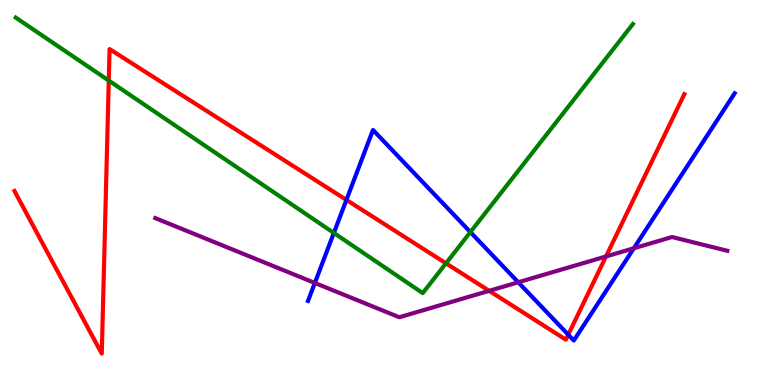[{'lines': ['blue', 'red'], 'intersections': [{'x': 4.47, 'y': 4.81}, {'x': 7.33, 'y': 1.31}]}, {'lines': ['green', 'red'], 'intersections': [{'x': 1.4, 'y': 7.91}, {'x': 5.75, 'y': 3.16}]}, {'lines': ['purple', 'red'], 'intersections': [{'x': 6.31, 'y': 2.45}, {'x': 7.82, 'y': 3.34}]}, {'lines': ['blue', 'green'], 'intersections': [{'x': 4.31, 'y': 3.95}, {'x': 6.07, 'y': 3.97}]}, {'lines': ['blue', 'purple'], 'intersections': [{'x': 4.06, 'y': 2.65}, {'x': 6.69, 'y': 2.67}, {'x': 8.18, 'y': 3.55}]}, {'lines': ['green', 'purple'], 'intersections': []}]